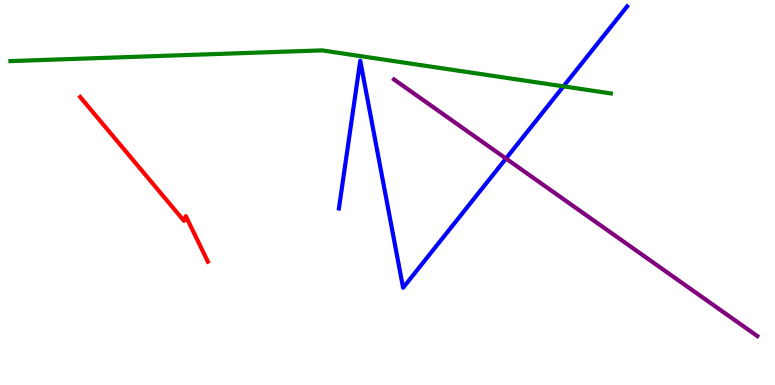[{'lines': ['blue', 'red'], 'intersections': []}, {'lines': ['green', 'red'], 'intersections': []}, {'lines': ['purple', 'red'], 'intersections': []}, {'lines': ['blue', 'green'], 'intersections': [{'x': 7.27, 'y': 7.76}]}, {'lines': ['blue', 'purple'], 'intersections': [{'x': 6.53, 'y': 5.88}]}, {'lines': ['green', 'purple'], 'intersections': []}]